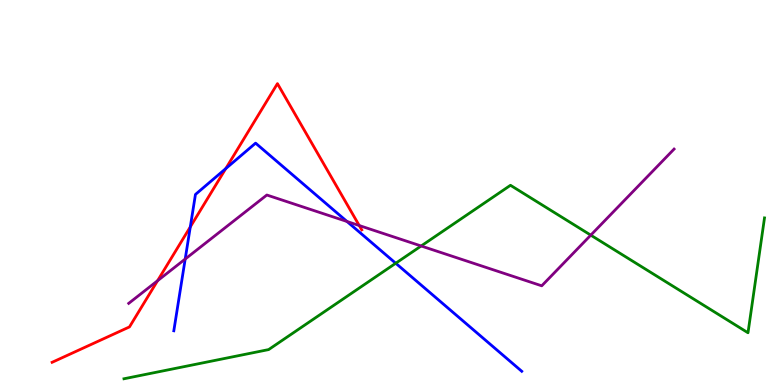[{'lines': ['blue', 'red'], 'intersections': [{'x': 2.46, 'y': 4.11}, {'x': 2.91, 'y': 5.62}]}, {'lines': ['green', 'red'], 'intersections': []}, {'lines': ['purple', 'red'], 'intersections': [{'x': 2.03, 'y': 2.71}, {'x': 4.64, 'y': 4.14}]}, {'lines': ['blue', 'green'], 'intersections': [{'x': 5.11, 'y': 3.16}]}, {'lines': ['blue', 'purple'], 'intersections': [{'x': 2.39, 'y': 3.27}, {'x': 4.48, 'y': 4.25}]}, {'lines': ['green', 'purple'], 'intersections': [{'x': 5.43, 'y': 3.61}, {'x': 7.62, 'y': 3.89}]}]